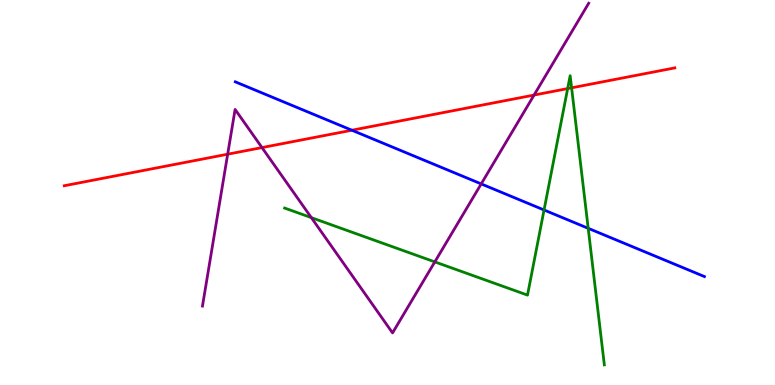[{'lines': ['blue', 'red'], 'intersections': [{'x': 4.54, 'y': 6.62}]}, {'lines': ['green', 'red'], 'intersections': [{'x': 7.32, 'y': 7.7}, {'x': 7.38, 'y': 7.72}]}, {'lines': ['purple', 'red'], 'intersections': [{'x': 2.94, 'y': 5.99}, {'x': 3.38, 'y': 6.17}, {'x': 6.89, 'y': 7.53}]}, {'lines': ['blue', 'green'], 'intersections': [{'x': 7.02, 'y': 4.55}, {'x': 7.59, 'y': 4.07}]}, {'lines': ['blue', 'purple'], 'intersections': [{'x': 6.21, 'y': 5.22}]}, {'lines': ['green', 'purple'], 'intersections': [{'x': 4.02, 'y': 4.35}, {'x': 5.61, 'y': 3.2}]}]